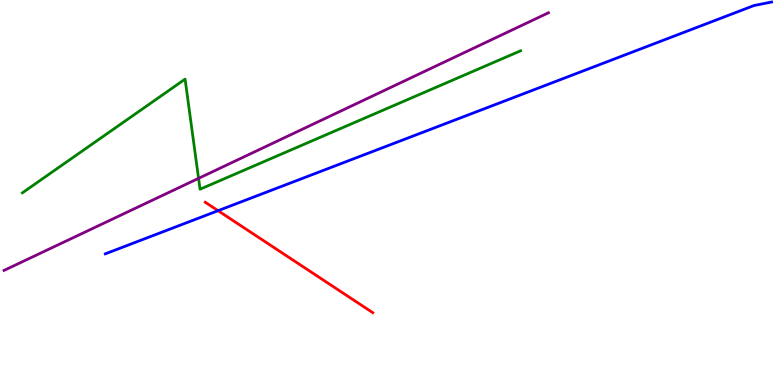[{'lines': ['blue', 'red'], 'intersections': [{'x': 2.81, 'y': 4.53}]}, {'lines': ['green', 'red'], 'intersections': []}, {'lines': ['purple', 'red'], 'intersections': []}, {'lines': ['blue', 'green'], 'intersections': []}, {'lines': ['blue', 'purple'], 'intersections': []}, {'lines': ['green', 'purple'], 'intersections': [{'x': 2.56, 'y': 5.37}]}]